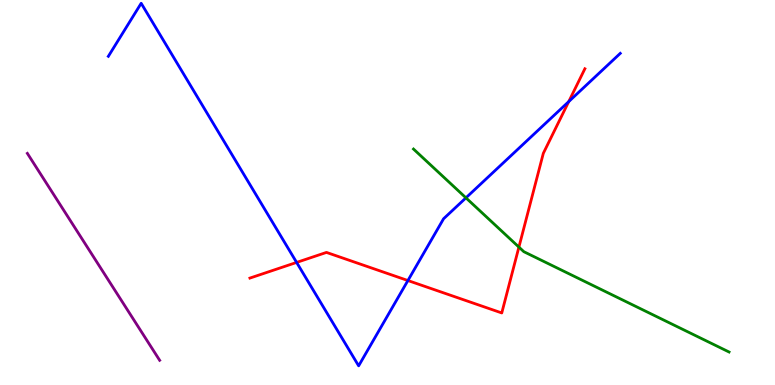[{'lines': ['blue', 'red'], 'intersections': [{'x': 3.83, 'y': 3.18}, {'x': 5.26, 'y': 2.71}, {'x': 7.34, 'y': 7.36}]}, {'lines': ['green', 'red'], 'intersections': [{'x': 6.7, 'y': 3.58}]}, {'lines': ['purple', 'red'], 'intersections': []}, {'lines': ['blue', 'green'], 'intersections': [{'x': 6.01, 'y': 4.86}]}, {'lines': ['blue', 'purple'], 'intersections': []}, {'lines': ['green', 'purple'], 'intersections': []}]